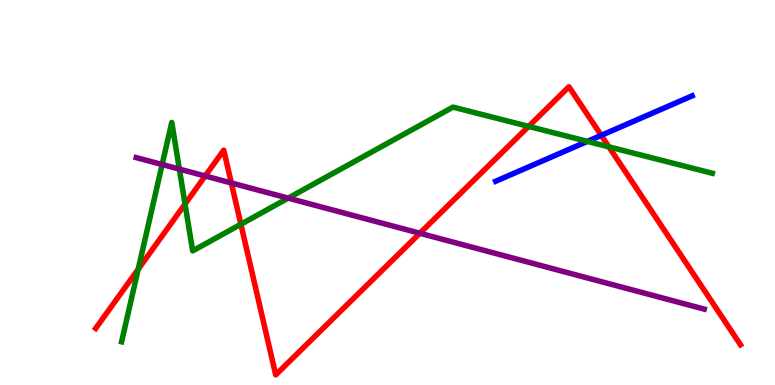[{'lines': ['blue', 'red'], 'intersections': [{'x': 7.76, 'y': 6.48}]}, {'lines': ['green', 'red'], 'intersections': [{'x': 1.78, 'y': 3.01}, {'x': 2.39, 'y': 4.7}, {'x': 3.11, 'y': 4.18}, {'x': 6.82, 'y': 6.72}, {'x': 7.86, 'y': 6.19}]}, {'lines': ['purple', 'red'], 'intersections': [{'x': 2.65, 'y': 5.43}, {'x': 2.98, 'y': 5.25}, {'x': 5.42, 'y': 3.94}]}, {'lines': ['blue', 'green'], 'intersections': [{'x': 7.58, 'y': 6.33}]}, {'lines': ['blue', 'purple'], 'intersections': []}, {'lines': ['green', 'purple'], 'intersections': [{'x': 2.09, 'y': 5.73}, {'x': 2.31, 'y': 5.61}, {'x': 3.72, 'y': 4.85}]}]